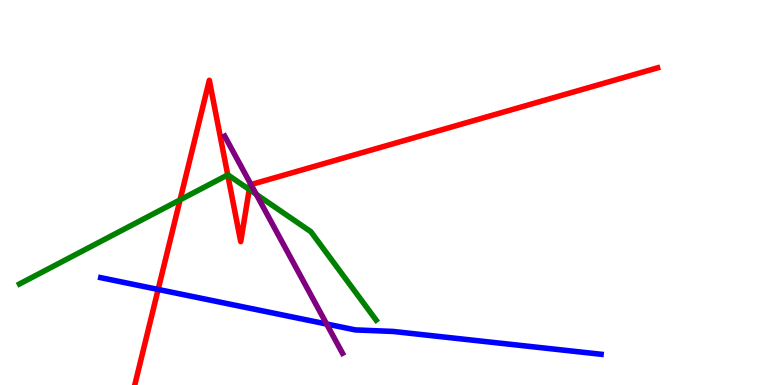[{'lines': ['blue', 'red'], 'intersections': [{'x': 2.04, 'y': 2.48}]}, {'lines': ['green', 'red'], 'intersections': [{'x': 2.32, 'y': 4.81}, {'x': 2.94, 'y': 5.46}, {'x': 3.22, 'y': 5.08}]}, {'lines': ['purple', 'red'], 'intersections': [{'x': 3.24, 'y': 5.21}]}, {'lines': ['blue', 'green'], 'intersections': []}, {'lines': ['blue', 'purple'], 'intersections': [{'x': 4.21, 'y': 1.58}]}, {'lines': ['green', 'purple'], 'intersections': [{'x': 3.31, 'y': 4.95}]}]